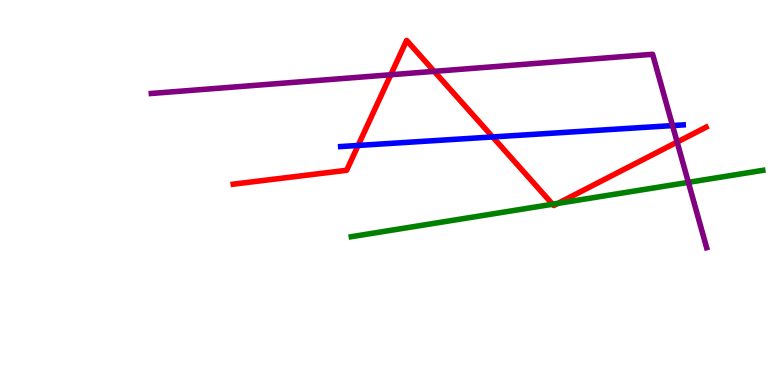[{'lines': ['blue', 'red'], 'intersections': [{'x': 4.62, 'y': 6.22}, {'x': 6.36, 'y': 6.44}]}, {'lines': ['green', 'red'], 'intersections': [{'x': 7.13, 'y': 4.69}, {'x': 7.2, 'y': 4.72}]}, {'lines': ['purple', 'red'], 'intersections': [{'x': 5.04, 'y': 8.06}, {'x': 5.6, 'y': 8.15}, {'x': 8.74, 'y': 6.31}]}, {'lines': ['blue', 'green'], 'intersections': []}, {'lines': ['blue', 'purple'], 'intersections': [{'x': 8.68, 'y': 6.74}]}, {'lines': ['green', 'purple'], 'intersections': [{'x': 8.88, 'y': 5.26}]}]